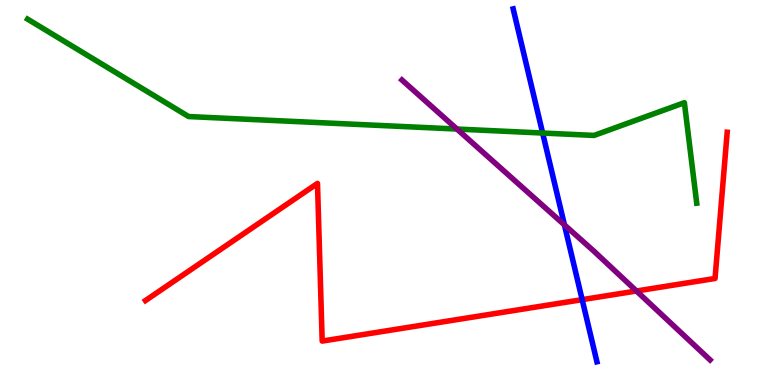[{'lines': ['blue', 'red'], 'intersections': [{'x': 7.51, 'y': 2.22}]}, {'lines': ['green', 'red'], 'intersections': []}, {'lines': ['purple', 'red'], 'intersections': [{'x': 8.21, 'y': 2.44}]}, {'lines': ['blue', 'green'], 'intersections': [{'x': 7.0, 'y': 6.54}]}, {'lines': ['blue', 'purple'], 'intersections': [{'x': 7.28, 'y': 4.16}]}, {'lines': ['green', 'purple'], 'intersections': [{'x': 5.9, 'y': 6.65}]}]